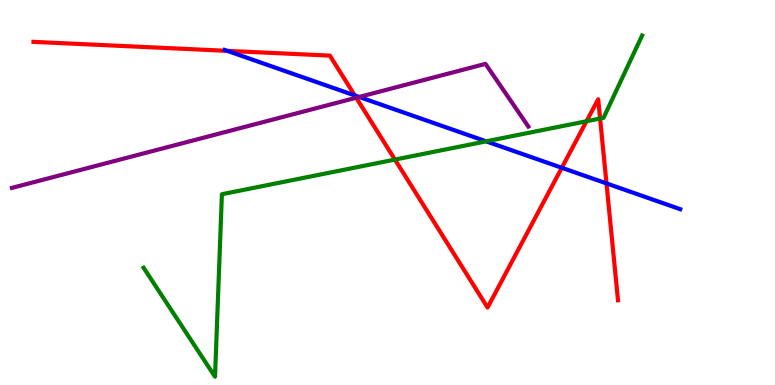[{'lines': ['blue', 'red'], 'intersections': [{'x': 2.93, 'y': 8.68}, {'x': 4.58, 'y': 7.52}, {'x': 7.25, 'y': 5.64}, {'x': 7.83, 'y': 5.24}]}, {'lines': ['green', 'red'], 'intersections': [{'x': 5.1, 'y': 5.85}, {'x': 7.57, 'y': 6.85}, {'x': 7.74, 'y': 6.92}]}, {'lines': ['purple', 'red'], 'intersections': [{'x': 4.6, 'y': 7.46}]}, {'lines': ['blue', 'green'], 'intersections': [{'x': 6.27, 'y': 6.33}]}, {'lines': ['blue', 'purple'], 'intersections': [{'x': 4.63, 'y': 7.48}]}, {'lines': ['green', 'purple'], 'intersections': []}]